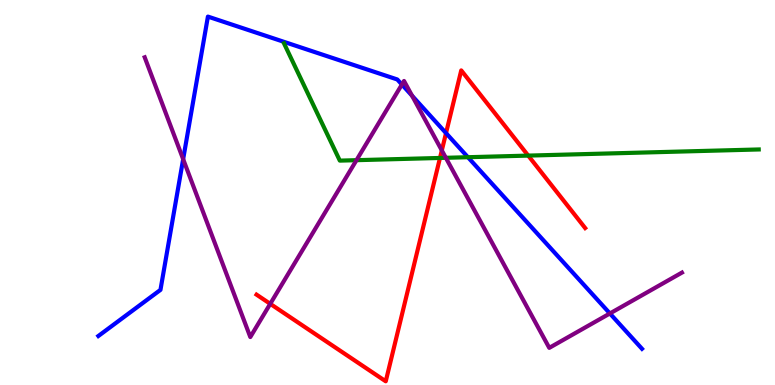[{'lines': ['blue', 'red'], 'intersections': [{'x': 5.76, 'y': 6.54}]}, {'lines': ['green', 'red'], 'intersections': [{'x': 5.68, 'y': 5.9}, {'x': 6.82, 'y': 5.96}]}, {'lines': ['purple', 'red'], 'intersections': [{'x': 3.49, 'y': 2.11}, {'x': 5.7, 'y': 6.09}]}, {'lines': ['blue', 'green'], 'intersections': [{'x': 6.04, 'y': 5.92}]}, {'lines': ['blue', 'purple'], 'intersections': [{'x': 2.36, 'y': 5.87}, {'x': 5.19, 'y': 7.8}, {'x': 5.32, 'y': 7.51}, {'x': 7.87, 'y': 1.86}]}, {'lines': ['green', 'purple'], 'intersections': [{'x': 4.6, 'y': 5.84}, {'x': 5.75, 'y': 5.9}]}]